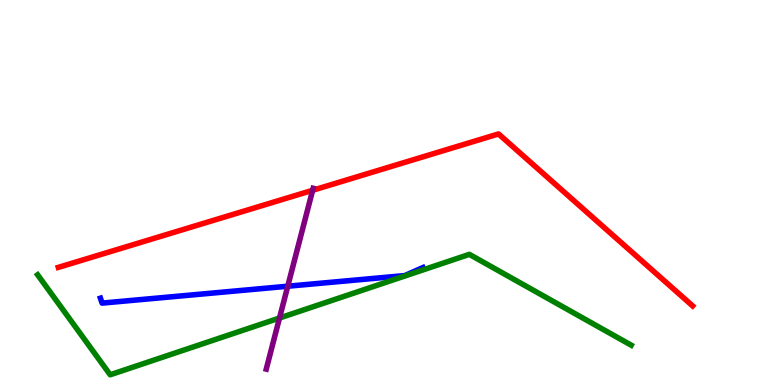[{'lines': ['blue', 'red'], 'intersections': []}, {'lines': ['green', 'red'], 'intersections': []}, {'lines': ['purple', 'red'], 'intersections': [{'x': 4.03, 'y': 5.06}]}, {'lines': ['blue', 'green'], 'intersections': []}, {'lines': ['blue', 'purple'], 'intersections': [{'x': 3.71, 'y': 2.57}]}, {'lines': ['green', 'purple'], 'intersections': [{'x': 3.61, 'y': 1.74}]}]